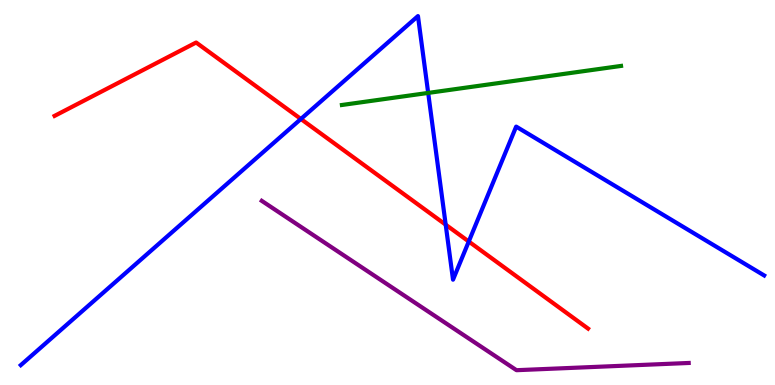[{'lines': ['blue', 'red'], 'intersections': [{'x': 3.88, 'y': 6.91}, {'x': 5.75, 'y': 4.16}, {'x': 6.05, 'y': 3.73}]}, {'lines': ['green', 'red'], 'intersections': []}, {'lines': ['purple', 'red'], 'intersections': []}, {'lines': ['blue', 'green'], 'intersections': [{'x': 5.52, 'y': 7.59}]}, {'lines': ['blue', 'purple'], 'intersections': []}, {'lines': ['green', 'purple'], 'intersections': []}]